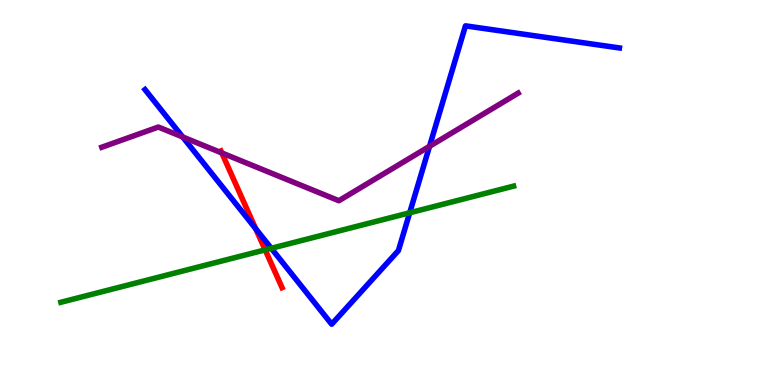[{'lines': ['blue', 'red'], 'intersections': [{'x': 3.3, 'y': 4.06}]}, {'lines': ['green', 'red'], 'intersections': [{'x': 3.42, 'y': 3.51}]}, {'lines': ['purple', 'red'], 'intersections': [{'x': 2.86, 'y': 6.03}]}, {'lines': ['blue', 'green'], 'intersections': [{'x': 3.5, 'y': 3.55}, {'x': 5.29, 'y': 4.47}]}, {'lines': ['blue', 'purple'], 'intersections': [{'x': 2.36, 'y': 6.44}, {'x': 5.54, 'y': 6.2}]}, {'lines': ['green', 'purple'], 'intersections': []}]